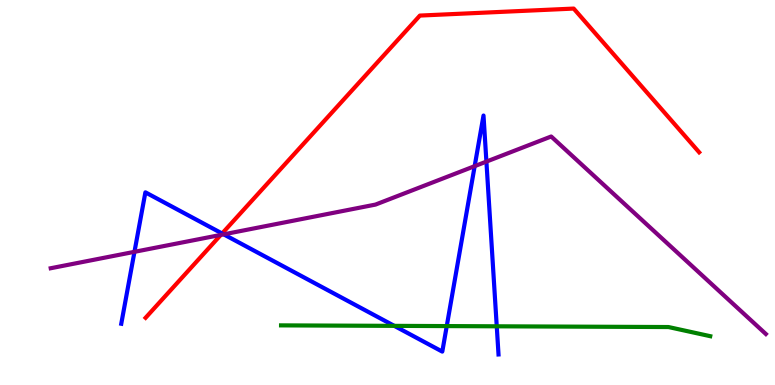[{'lines': ['blue', 'red'], 'intersections': [{'x': 2.87, 'y': 3.94}]}, {'lines': ['green', 'red'], 'intersections': []}, {'lines': ['purple', 'red'], 'intersections': [{'x': 2.85, 'y': 3.9}]}, {'lines': ['blue', 'green'], 'intersections': [{'x': 5.09, 'y': 1.54}, {'x': 5.76, 'y': 1.53}, {'x': 6.41, 'y': 1.52}]}, {'lines': ['blue', 'purple'], 'intersections': [{'x': 1.74, 'y': 3.46}, {'x': 2.89, 'y': 3.91}, {'x': 6.12, 'y': 5.68}, {'x': 6.28, 'y': 5.8}]}, {'lines': ['green', 'purple'], 'intersections': []}]